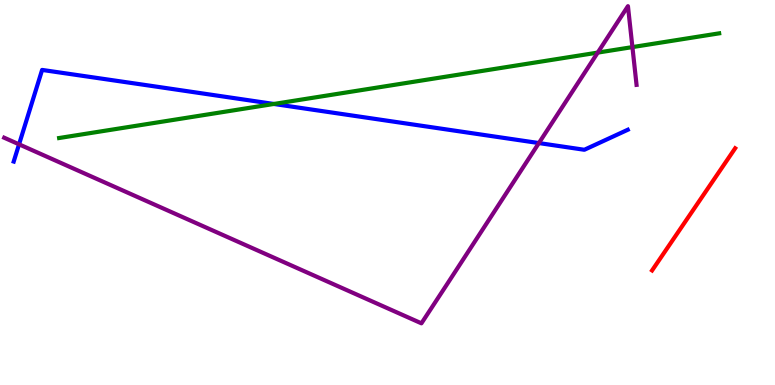[{'lines': ['blue', 'red'], 'intersections': []}, {'lines': ['green', 'red'], 'intersections': []}, {'lines': ['purple', 'red'], 'intersections': []}, {'lines': ['blue', 'green'], 'intersections': [{'x': 3.53, 'y': 7.3}]}, {'lines': ['blue', 'purple'], 'intersections': [{'x': 0.246, 'y': 6.25}, {'x': 6.95, 'y': 6.28}]}, {'lines': ['green', 'purple'], 'intersections': [{'x': 7.71, 'y': 8.63}, {'x': 8.16, 'y': 8.78}]}]